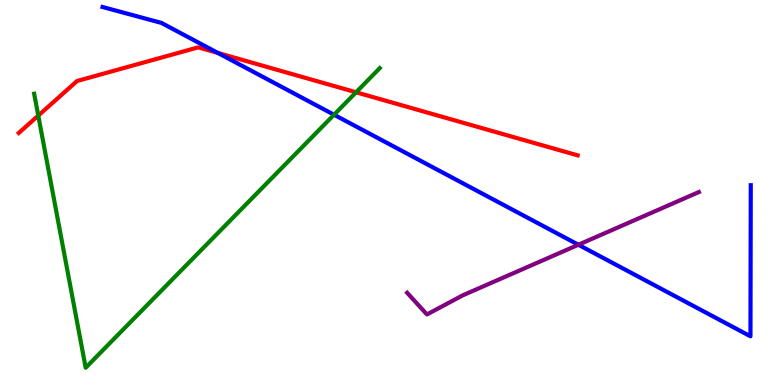[{'lines': ['blue', 'red'], 'intersections': [{'x': 2.81, 'y': 8.62}]}, {'lines': ['green', 'red'], 'intersections': [{'x': 0.494, 'y': 7.0}, {'x': 4.59, 'y': 7.6}]}, {'lines': ['purple', 'red'], 'intersections': []}, {'lines': ['blue', 'green'], 'intersections': [{'x': 4.31, 'y': 7.02}]}, {'lines': ['blue', 'purple'], 'intersections': [{'x': 7.46, 'y': 3.64}]}, {'lines': ['green', 'purple'], 'intersections': []}]